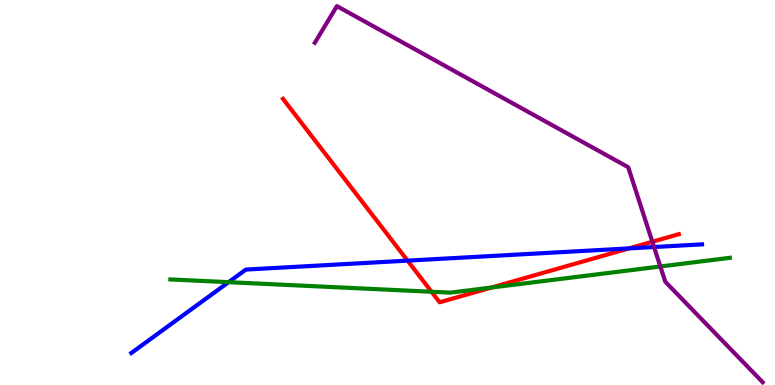[{'lines': ['blue', 'red'], 'intersections': [{'x': 5.26, 'y': 3.23}, {'x': 8.12, 'y': 3.55}]}, {'lines': ['green', 'red'], 'intersections': [{'x': 5.57, 'y': 2.42}, {'x': 6.34, 'y': 2.53}]}, {'lines': ['purple', 'red'], 'intersections': [{'x': 8.42, 'y': 3.72}]}, {'lines': ['blue', 'green'], 'intersections': [{'x': 2.95, 'y': 2.67}]}, {'lines': ['blue', 'purple'], 'intersections': [{'x': 8.44, 'y': 3.58}]}, {'lines': ['green', 'purple'], 'intersections': [{'x': 8.52, 'y': 3.08}]}]